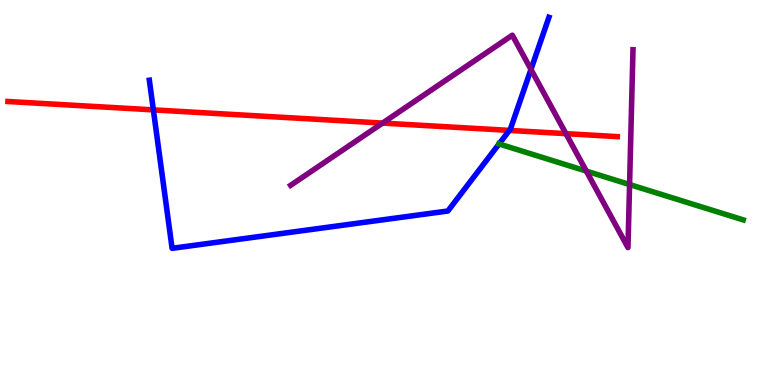[{'lines': ['blue', 'red'], 'intersections': [{'x': 1.98, 'y': 7.15}, {'x': 6.57, 'y': 6.61}]}, {'lines': ['green', 'red'], 'intersections': []}, {'lines': ['purple', 'red'], 'intersections': [{'x': 4.94, 'y': 6.8}, {'x': 7.3, 'y': 6.53}]}, {'lines': ['blue', 'green'], 'intersections': [{'x': 6.44, 'y': 6.26}]}, {'lines': ['blue', 'purple'], 'intersections': [{'x': 6.85, 'y': 8.2}]}, {'lines': ['green', 'purple'], 'intersections': [{'x': 7.57, 'y': 5.56}, {'x': 8.12, 'y': 5.21}]}]